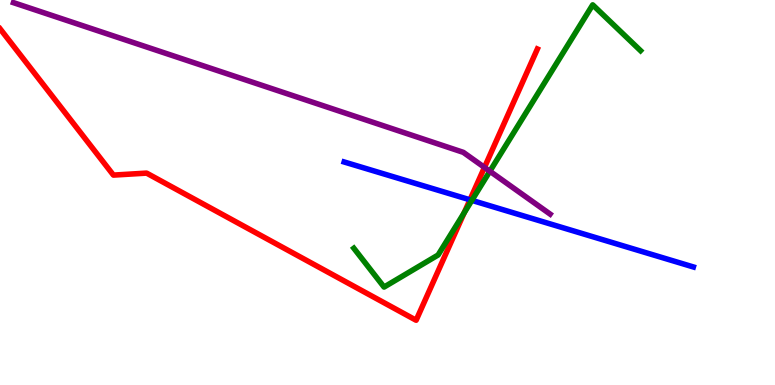[{'lines': ['blue', 'red'], 'intersections': [{'x': 6.06, 'y': 4.81}]}, {'lines': ['green', 'red'], 'intersections': [{'x': 5.99, 'y': 4.47}]}, {'lines': ['purple', 'red'], 'intersections': [{'x': 6.25, 'y': 5.65}]}, {'lines': ['blue', 'green'], 'intersections': [{'x': 6.09, 'y': 4.8}]}, {'lines': ['blue', 'purple'], 'intersections': []}, {'lines': ['green', 'purple'], 'intersections': [{'x': 6.32, 'y': 5.55}]}]